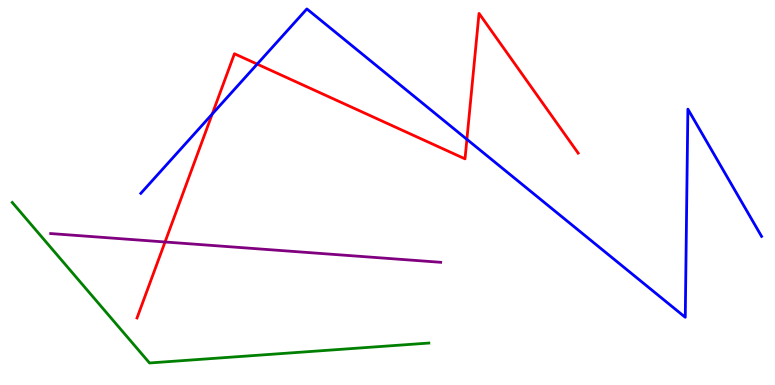[{'lines': ['blue', 'red'], 'intersections': [{'x': 2.74, 'y': 7.04}, {'x': 3.32, 'y': 8.33}, {'x': 6.02, 'y': 6.38}]}, {'lines': ['green', 'red'], 'intersections': []}, {'lines': ['purple', 'red'], 'intersections': [{'x': 2.13, 'y': 3.71}]}, {'lines': ['blue', 'green'], 'intersections': []}, {'lines': ['blue', 'purple'], 'intersections': []}, {'lines': ['green', 'purple'], 'intersections': []}]